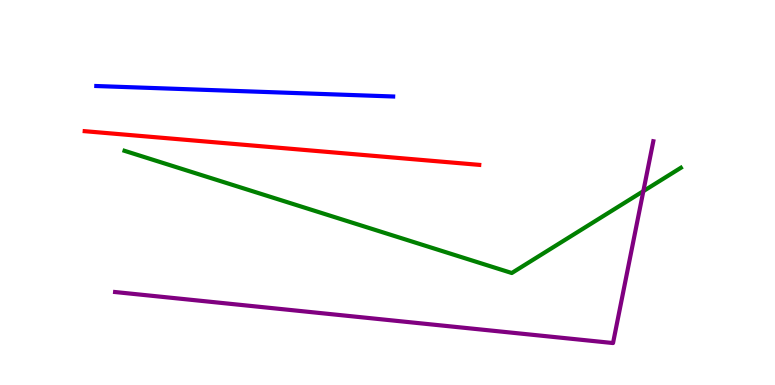[{'lines': ['blue', 'red'], 'intersections': []}, {'lines': ['green', 'red'], 'intersections': []}, {'lines': ['purple', 'red'], 'intersections': []}, {'lines': ['blue', 'green'], 'intersections': []}, {'lines': ['blue', 'purple'], 'intersections': []}, {'lines': ['green', 'purple'], 'intersections': [{'x': 8.3, 'y': 5.04}]}]